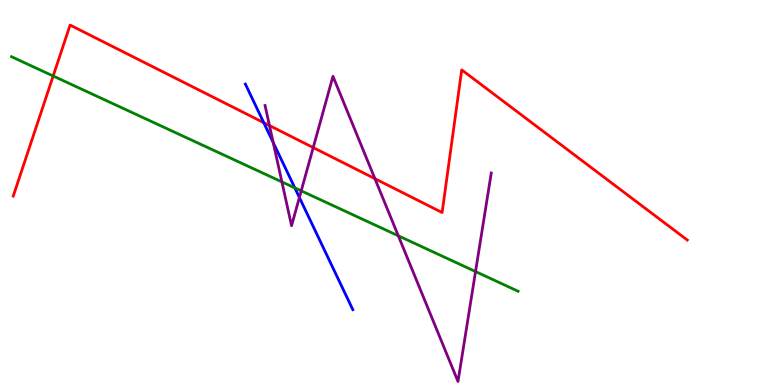[{'lines': ['blue', 'red'], 'intersections': [{'x': 3.4, 'y': 6.81}]}, {'lines': ['green', 'red'], 'intersections': [{'x': 0.686, 'y': 8.03}]}, {'lines': ['purple', 'red'], 'intersections': [{'x': 3.48, 'y': 6.74}, {'x': 4.04, 'y': 6.17}, {'x': 4.84, 'y': 5.36}]}, {'lines': ['blue', 'green'], 'intersections': [{'x': 3.8, 'y': 5.12}]}, {'lines': ['blue', 'purple'], 'intersections': [{'x': 3.53, 'y': 6.3}, {'x': 3.86, 'y': 4.87}]}, {'lines': ['green', 'purple'], 'intersections': [{'x': 3.64, 'y': 5.28}, {'x': 3.89, 'y': 5.04}, {'x': 5.14, 'y': 3.88}, {'x': 6.14, 'y': 2.95}]}]